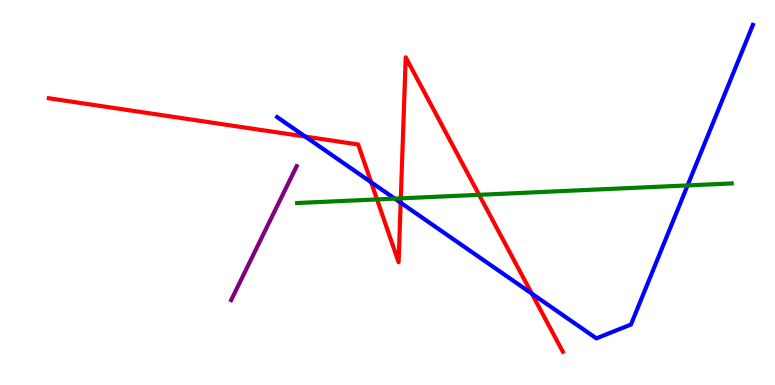[{'lines': ['blue', 'red'], 'intersections': [{'x': 3.94, 'y': 6.45}, {'x': 4.79, 'y': 5.27}, {'x': 5.17, 'y': 4.74}, {'x': 6.86, 'y': 2.37}]}, {'lines': ['green', 'red'], 'intersections': [{'x': 4.87, 'y': 4.82}, {'x': 5.17, 'y': 4.85}, {'x': 6.18, 'y': 4.94}]}, {'lines': ['purple', 'red'], 'intersections': []}, {'lines': ['blue', 'green'], 'intersections': [{'x': 5.09, 'y': 4.84}, {'x': 8.87, 'y': 5.18}]}, {'lines': ['blue', 'purple'], 'intersections': []}, {'lines': ['green', 'purple'], 'intersections': []}]